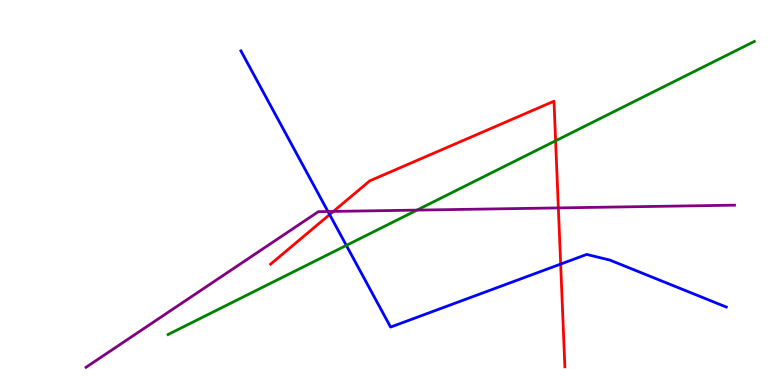[{'lines': ['blue', 'red'], 'intersections': [{'x': 4.25, 'y': 4.43}, {'x': 7.23, 'y': 3.14}]}, {'lines': ['green', 'red'], 'intersections': [{'x': 7.17, 'y': 6.34}]}, {'lines': ['purple', 'red'], 'intersections': [{'x': 4.3, 'y': 4.51}, {'x': 7.2, 'y': 4.6}]}, {'lines': ['blue', 'green'], 'intersections': [{'x': 4.47, 'y': 3.63}]}, {'lines': ['blue', 'purple'], 'intersections': [{'x': 4.23, 'y': 4.51}]}, {'lines': ['green', 'purple'], 'intersections': [{'x': 5.38, 'y': 4.54}]}]